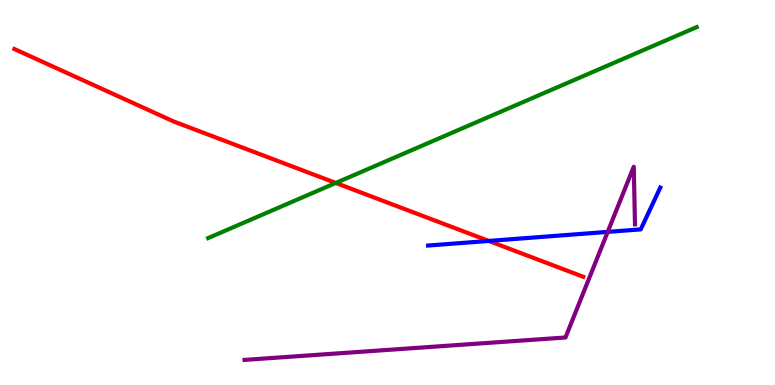[{'lines': ['blue', 'red'], 'intersections': [{'x': 6.31, 'y': 3.74}]}, {'lines': ['green', 'red'], 'intersections': [{'x': 4.33, 'y': 5.25}]}, {'lines': ['purple', 'red'], 'intersections': []}, {'lines': ['blue', 'green'], 'intersections': []}, {'lines': ['blue', 'purple'], 'intersections': [{'x': 7.84, 'y': 3.98}]}, {'lines': ['green', 'purple'], 'intersections': []}]